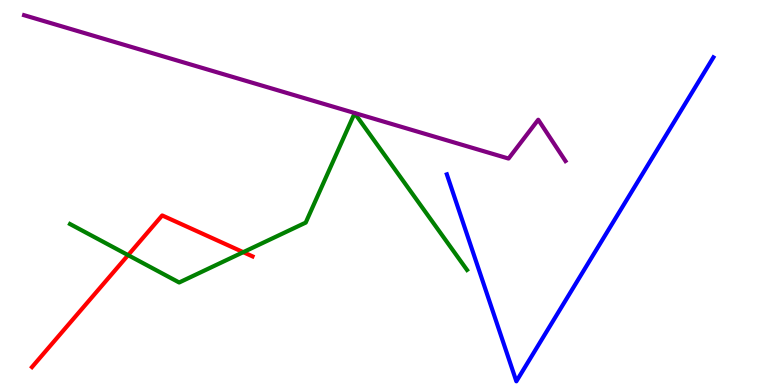[{'lines': ['blue', 'red'], 'intersections': []}, {'lines': ['green', 'red'], 'intersections': [{'x': 1.65, 'y': 3.37}, {'x': 3.14, 'y': 3.45}]}, {'lines': ['purple', 'red'], 'intersections': []}, {'lines': ['blue', 'green'], 'intersections': []}, {'lines': ['blue', 'purple'], 'intersections': []}, {'lines': ['green', 'purple'], 'intersections': []}]